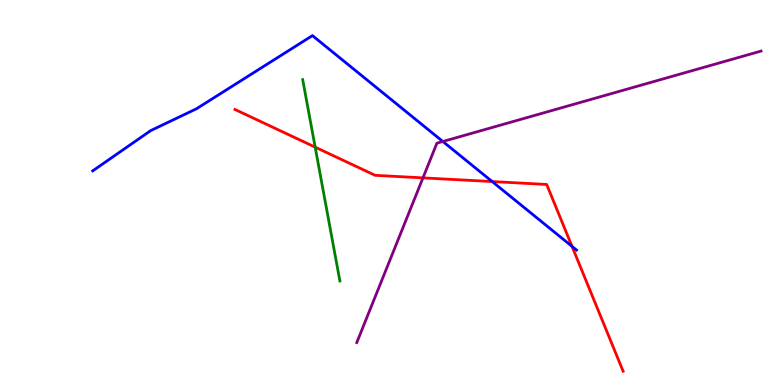[{'lines': ['blue', 'red'], 'intersections': [{'x': 6.35, 'y': 5.28}, {'x': 7.38, 'y': 3.6}]}, {'lines': ['green', 'red'], 'intersections': [{'x': 4.07, 'y': 6.18}]}, {'lines': ['purple', 'red'], 'intersections': [{'x': 5.46, 'y': 5.38}]}, {'lines': ['blue', 'green'], 'intersections': []}, {'lines': ['blue', 'purple'], 'intersections': [{'x': 5.71, 'y': 6.32}]}, {'lines': ['green', 'purple'], 'intersections': []}]